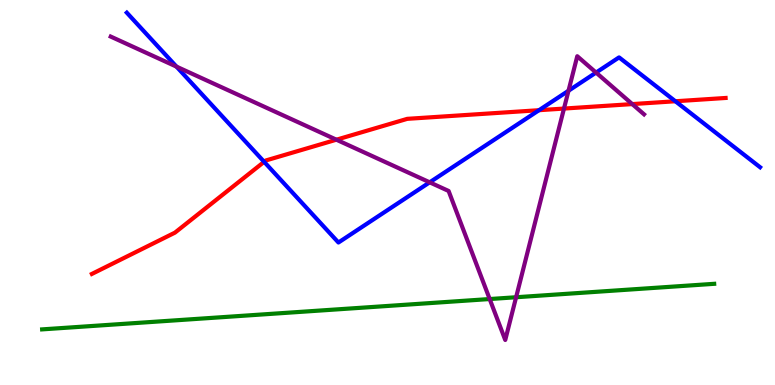[{'lines': ['blue', 'red'], 'intersections': [{'x': 3.41, 'y': 5.8}, {'x': 6.95, 'y': 7.14}, {'x': 8.71, 'y': 7.37}]}, {'lines': ['green', 'red'], 'intersections': []}, {'lines': ['purple', 'red'], 'intersections': [{'x': 4.34, 'y': 6.37}, {'x': 7.28, 'y': 7.18}, {'x': 8.16, 'y': 7.3}]}, {'lines': ['blue', 'green'], 'intersections': []}, {'lines': ['blue', 'purple'], 'intersections': [{'x': 2.28, 'y': 8.27}, {'x': 5.54, 'y': 5.26}, {'x': 7.34, 'y': 7.64}, {'x': 7.69, 'y': 8.11}]}, {'lines': ['green', 'purple'], 'intersections': [{'x': 6.32, 'y': 2.23}, {'x': 6.66, 'y': 2.28}]}]